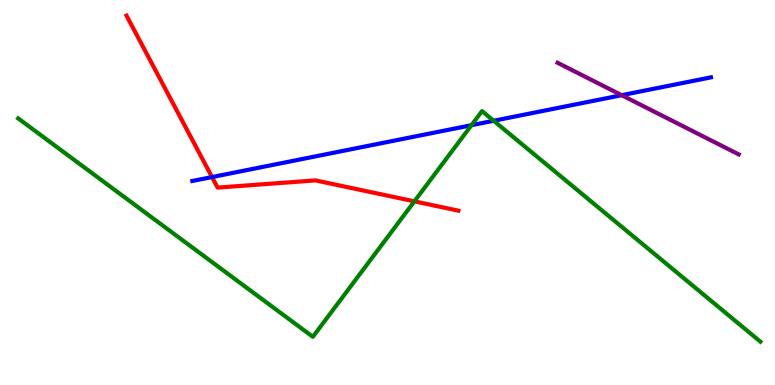[{'lines': ['blue', 'red'], 'intersections': [{'x': 2.74, 'y': 5.4}]}, {'lines': ['green', 'red'], 'intersections': [{'x': 5.35, 'y': 4.77}]}, {'lines': ['purple', 'red'], 'intersections': []}, {'lines': ['blue', 'green'], 'intersections': [{'x': 6.08, 'y': 6.75}, {'x': 6.37, 'y': 6.86}]}, {'lines': ['blue', 'purple'], 'intersections': [{'x': 8.02, 'y': 7.53}]}, {'lines': ['green', 'purple'], 'intersections': []}]